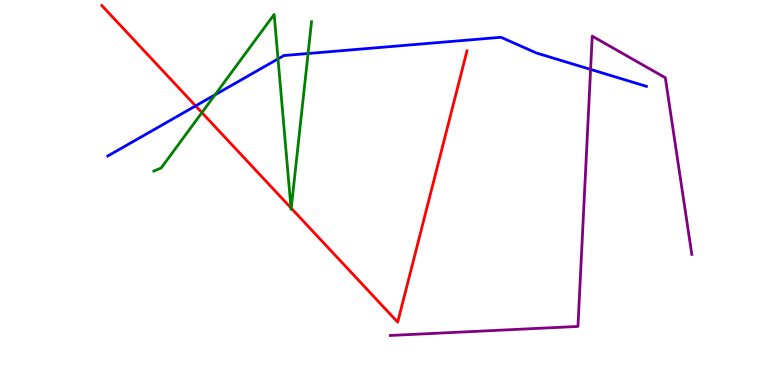[{'lines': ['blue', 'red'], 'intersections': [{'x': 2.52, 'y': 7.25}]}, {'lines': ['green', 'red'], 'intersections': [{'x': 2.61, 'y': 7.07}, {'x': 3.75, 'y': 4.6}, {'x': 3.76, 'y': 4.59}]}, {'lines': ['purple', 'red'], 'intersections': []}, {'lines': ['blue', 'green'], 'intersections': [{'x': 2.77, 'y': 7.54}, {'x': 3.59, 'y': 8.47}, {'x': 3.98, 'y': 8.61}]}, {'lines': ['blue', 'purple'], 'intersections': [{'x': 7.62, 'y': 8.2}]}, {'lines': ['green', 'purple'], 'intersections': []}]